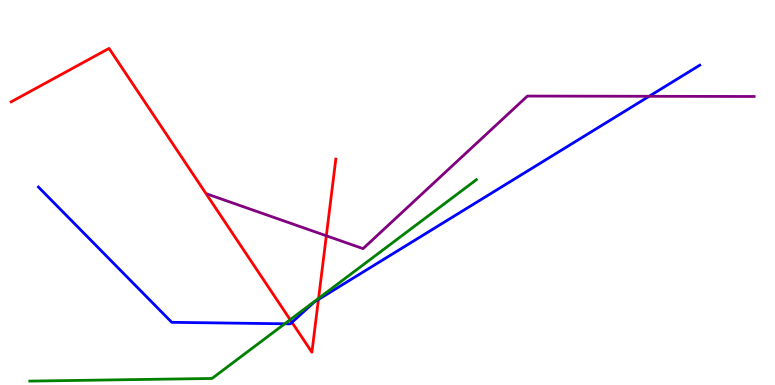[{'lines': ['blue', 'red'], 'intersections': [{'x': 3.77, 'y': 1.63}, {'x': 4.11, 'y': 2.22}]}, {'lines': ['green', 'red'], 'intersections': [{'x': 3.74, 'y': 1.7}, {'x': 4.11, 'y': 2.25}]}, {'lines': ['purple', 'red'], 'intersections': [{'x': 4.21, 'y': 3.88}]}, {'lines': ['blue', 'green'], 'intersections': [{'x': 3.67, 'y': 1.59}]}, {'lines': ['blue', 'purple'], 'intersections': [{'x': 8.38, 'y': 7.5}]}, {'lines': ['green', 'purple'], 'intersections': []}]